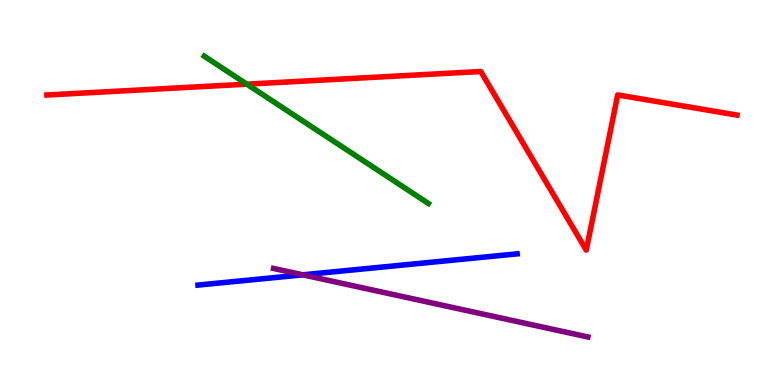[{'lines': ['blue', 'red'], 'intersections': []}, {'lines': ['green', 'red'], 'intersections': [{'x': 3.19, 'y': 7.81}]}, {'lines': ['purple', 'red'], 'intersections': []}, {'lines': ['blue', 'green'], 'intersections': []}, {'lines': ['blue', 'purple'], 'intersections': [{'x': 3.91, 'y': 2.86}]}, {'lines': ['green', 'purple'], 'intersections': []}]